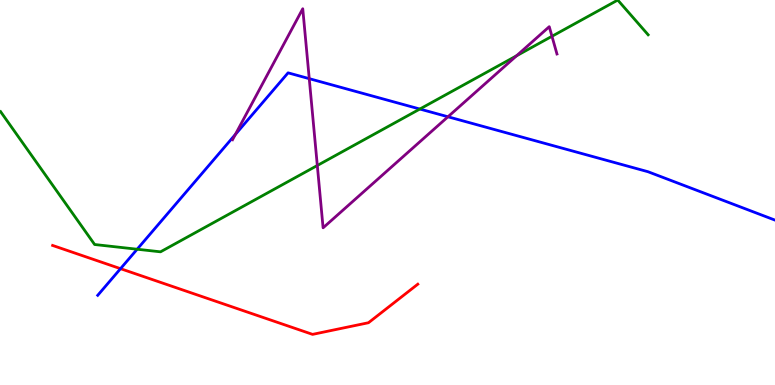[{'lines': ['blue', 'red'], 'intersections': [{'x': 1.56, 'y': 3.02}]}, {'lines': ['green', 'red'], 'intersections': []}, {'lines': ['purple', 'red'], 'intersections': []}, {'lines': ['blue', 'green'], 'intersections': [{'x': 1.77, 'y': 3.53}, {'x': 5.42, 'y': 7.17}]}, {'lines': ['blue', 'purple'], 'intersections': [{'x': 3.04, 'y': 6.51}, {'x': 3.99, 'y': 7.96}, {'x': 5.78, 'y': 6.97}]}, {'lines': ['green', 'purple'], 'intersections': [{'x': 4.09, 'y': 5.7}, {'x': 6.66, 'y': 8.55}, {'x': 7.12, 'y': 9.06}]}]